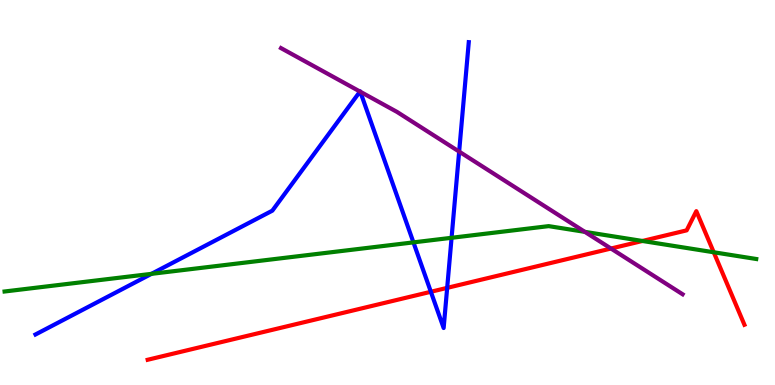[{'lines': ['blue', 'red'], 'intersections': [{'x': 5.56, 'y': 2.42}, {'x': 5.77, 'y': 2.52}]}, {'lines': ['green', 'red'], 'intersections': [{'x': 8.29, 'y': 3.74}, {'x': 9.21, 'y': 3.45}]}, {'lines': ['purple', 'red'], 'intersections': [{'x': 7.88, 'y': 3.54}]}, {'lines': ['blue', 'green'], 'intersections': [{'x': 1.95, 'y': 2.89}, {'x': 5.33, 'y': 3.7}, {'x': 5.83, 'y': 3.82}]}, {'lines': ['blue', 'purple'], 'intersections': [{'x': 4.64, 'y': 7.62}, {'x': 4.65, 'y': 7.62}, {'x': 5.92, 'y': 6.06}]}, {'lines': ['green', 'purple'], 'intersections': [{'x': 7.55, 'y': 3.98}]}]